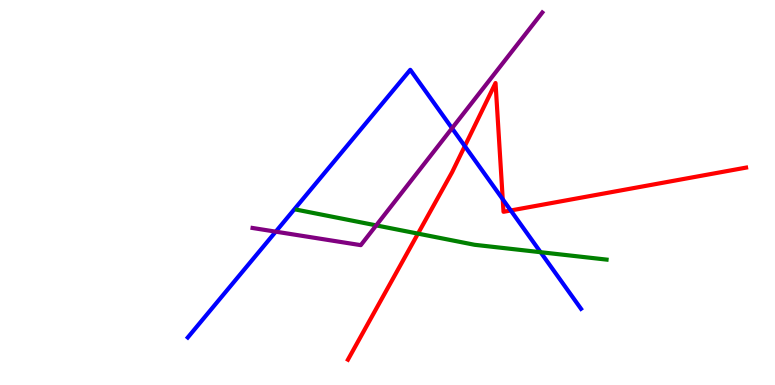[{'lines': ['blue', 'red'], 'intersections': [{'x': 6.0, 'y': 6.2}, {'x': 6.49, 'y': 4.83}, {'x': 6.59, 'y': 4.53}]}, {'lines': ['green', 'red'], 'intersections': [{'x': 5.39, 'y': 3.93}]}, {'lines': ['purple', 'red'], 'intersections': []}, {'lines': ['blue', 'green'], 'intersections': [{'x': 6.98, 'y': 3.45}]}, {'lines': ['blue', 'purple'], 'intersections': [{'x': 3.56, 'y': 3.98}, {'x': 5.83, 'y': 6.67}]}, {'lines': ['green', 'purple'], 'intersections': [{'x': 4.85, 'y': 4.15}]}]